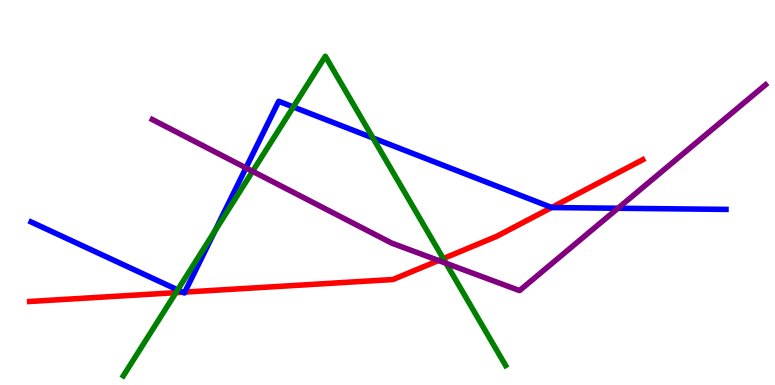[{'lines': ['blue', 'red'], 'intersections': [{'x': 2.36, 'y': 2.41}, {'x': 2.38, 'y': 2.41}, {'x': 7.12, 'y': 4.61}]}, {'lines': ['green', 'red'], 'intersections': [{'x': 2.27, 'y': 2.4}, {'x': 5.72, 'y': 3.28}]}, {'lines': ['purple', 'red'], 'intersections': [{'x': 5.66, 'y': 3.23}]}, {'lines': ['blue', 'green'], 'intersections': [{'x': 2.29, 'y': 2.47}, {'x': 2.77, 'y': 4.0}, {'x': 3.78, 'y': 7.22}, {'x': 4.81, 'y': 6.42}]}, {'lines': ['blue', 'purple'], 'intersections': [{'x': 3.17, 'y': 5.64}, {'x': 7.97, 'y': 4.59}]}, {'lines': ['green', 'purple'], 'intersections': [{'x': 3.26, 'y': 5.55}, {'x': 5.76, 'y': 3.16}]}]